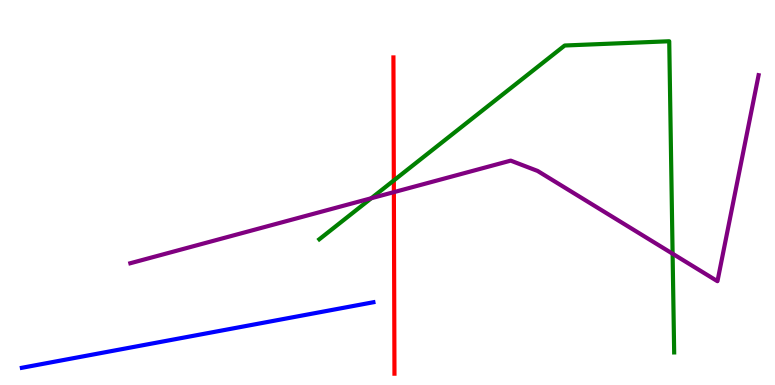[{'lines': ['blue', 'red'], 'intersections': []}, {'lines': ['green', 'red'], 'intersections': [{'x': 5.08, 'y': 5.31}]}, {'lines': ['purple', 'red'], 'intersections': [{'x': 5.08, 'y': 5.01}]}, {'lines': ['blue', 'green'], 'intersections': []}, {'lines': ['blue', 'purple'], 'intersections': []}, {'lines': ['green', 'purple'], 'intersections': [{'x': 4.79, 'y': 4.85}, {'x': 8.68, 'y': 3.41}]}]